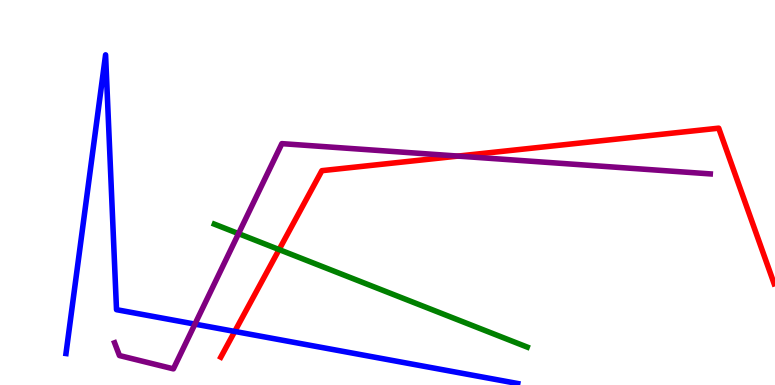[{'lines': ['blue', 'red'], 'intersections': [{'x': 3.03, 'y': 1.39}]}, {'lines': ['green', 'red'], 'intersections': [{'x': 3.6, 'y': 3.52}]}, {'lines': ['purple', 'red'], 'intersections': [{'x': 5.91, 'y': 5.95}]}, {'lines': ['blue', 'green'], 'intersections': []}, {'lines': ['blue', 'purple'], 'intersections': [{'x': 2.52, 'y': 1.58}]}, {'lines': ['green', 'purple'], 'intersections': [{'x': 3.08, 'y': 3.93}]}]